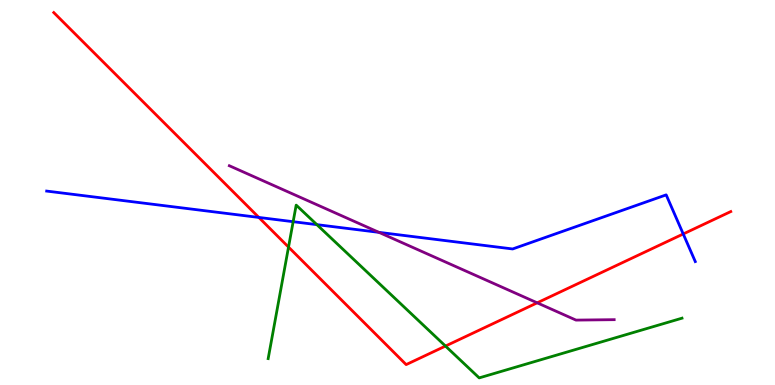[{'lines': ['blue', 'red'], 'intersections': [{'x': 3.34, 'y': 4.35}, {'x': 8.82, 'y': 3.92}]}, {'lines': ['green', 'red'], 'intersections': [{'x': 3.72, 'y': 3.58}, {'x': 5.75, 'y': 1.01}]}, {'lines': ['purple', 'red'], 'intersections': [{'x': 6.93, 'y': 2.13}]}, {'lines': ['blue', 'green'], 'intersections': [{'x': 3.78, 'y': 4.24}, {'x': 4.09, 'y': 4.17}]}, {'lines': ['blue', 'purple'], 'intersections': [{'x': 4.89, 'y': 3.96}]}, {'lines': ['green', 'purple'], 'intersections': []}]